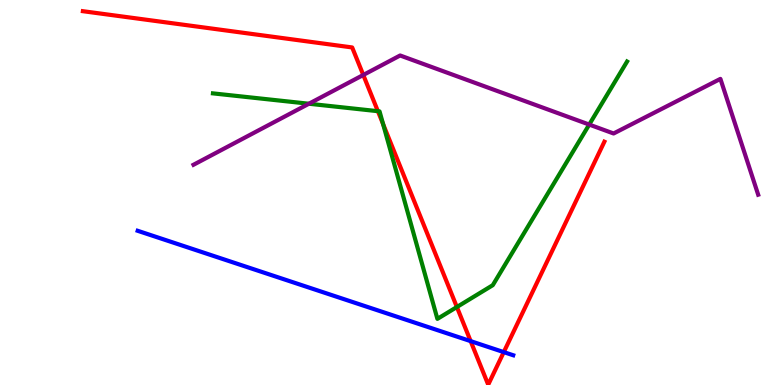[{'lines': ['blue', 'red'], 'intersections': [{'x': 6.07, 'y': 1.14}, {'x': 6.5, 'y': 0.854}]}, {'lines': ['green', 'red'], 'intersections': [{'x': 4.88, 'y': 7.11}, {'x': 4.94, 'y': 6.78}, {'x': 5.9, 'y': 2.03}]}, {'lines': ['purple', 'red'], 'intersections': [{'x': 4.69, 'y': 8.05}]}, {'lines': ['blue', 'green'], 'intersections': []}, {'lines': ['blue', 'purple'], 'intersections': []}, {'lines': ['green', 'purple'], 'intersections': [{'x': 3.99, 'y': 7.31}, {'x': 7.6, 'y': 6.76}]}]